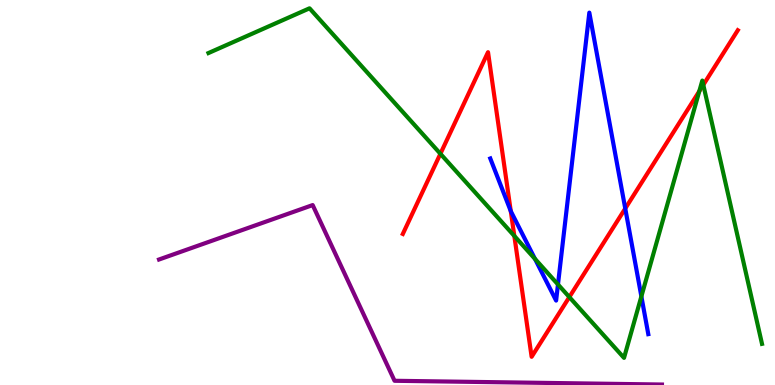[{'lines': ['blue', 'red'], 'intersections': [{'x': 6.59, 'y': 4.52}, {'x': 8.07, 'y': 4.58}]}, {'lines': ['green', 'red'], 'intersections': [{'x': 5.68, 'y': 6.01}, {'x': 6.64, 'y': 3.87}, {'x': 7.35, 'y': 2.28}, {'x': 9.02, 'y': 7.63}, {'x': 9.07, 'y': 7.8}]}, {'lines': ['purple', 'red'], 'intersections': []}, {'lines': ['blue', 'green'], 'intersections': [{'x': 6.9, 'y': 3.28}, {'x': 7.2, 'y': 2.61}, {'x': 8.28, 'y': 2.3}]}, {'lines': ['blue', 'purple'], 'intersections': []}, {'lines': ['green', 'purple'], 'intersections': []}]